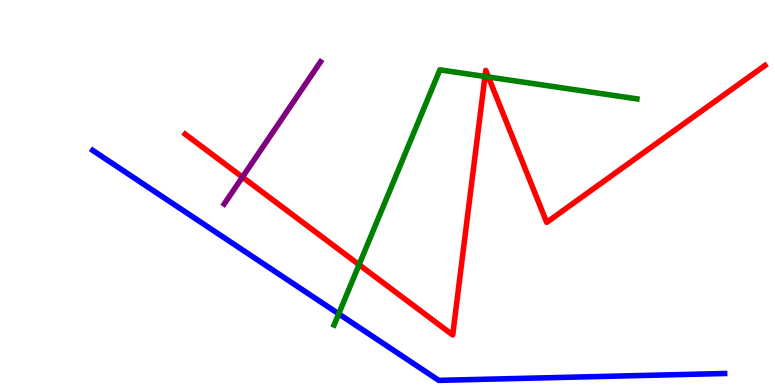[{'lines': ['blue', 'red'], 'intersections': []}, {'lines': ['green', 'red'], 'intersections': [{'x': 4.63, 'y': 3.12}, {'x': 6.26, 'y': 8.01}, {'x': 6.3, 'y': 8.0}]}, {'lines': ['purple', 'red'], 'intersections': [{'x': 3.13, 'y': 5.4}]}, {'lines': ['blue', 'green'], 'intersections': [{'x': 4.37, 'y': 1.85}]}, {'lines': ['blue', 'purple'], 'intersections': []}, {'lines': ['green', 'purple'], 'intersections': []}]